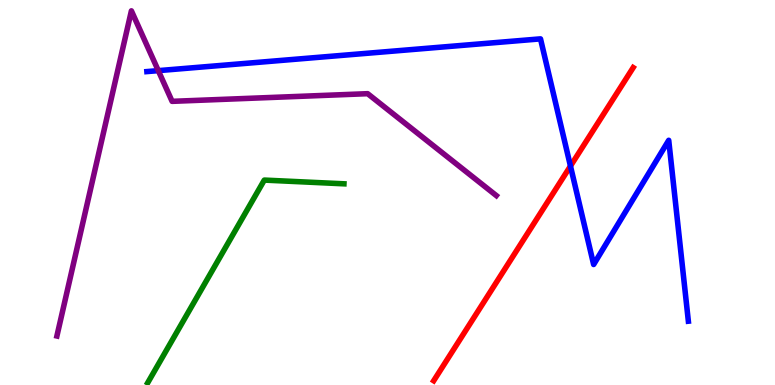[{'lines': ['blue', 'red'], 'intersections': [{'x': 7.36, 'y': 5.69}]}, {'lines': ['green', 'red'], 'intersections': []}, {'lines': ['purple', 'red'], 'intersections': []}, {'lines': ['blue', 'green'], 'intersections': []}, {'lines': ['blue', 'purple'], 'intersections': [{'x': 2.04, 'y': 8.17}]}, {'lines': ['green', 'purple'], 'intersections': []}]